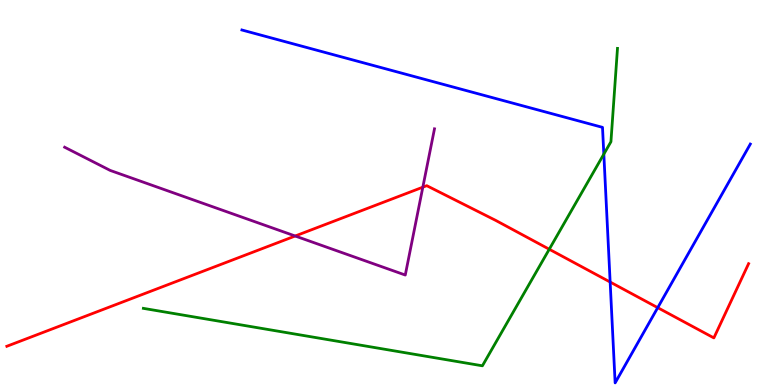[{'lines': ['blue', 'red'], 'intersections': [{'x': 7.87, 'y': 2.67}, {'x': 8.49, 'y': 2.01}]}, {'lines': ['green', 'red'], 'intersections': [{'x': 7.09, 'y': 3.53}]}, {'lines': ['purple', 'red'], 'intersections': [{'x': 3.81, 'y': 3.87}, {'x': 5.46, 'y': 5.14}]}, {'lines': ['blue', 'green'], 'intersections': [{'x': 7.79, 'y': 6.0}]}, {'lines': ['blue', 'purple'], 'intersections': []}, {'lines': ['green', 'purple'], 'intersections': []}]